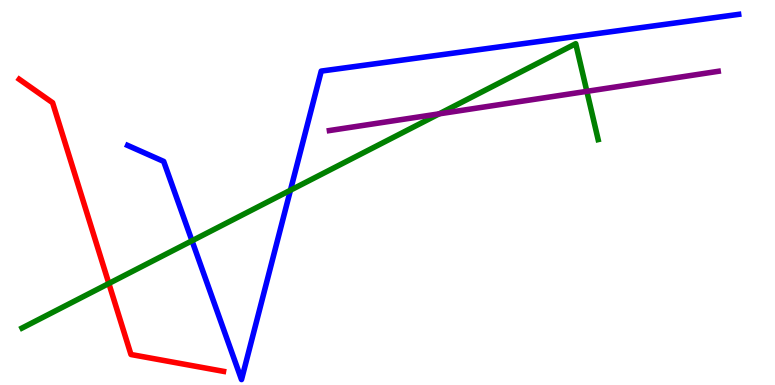[{'lines': ['blue', 'red'], 'intersections': []}, {'lines': ['green', 'red'], 'intersections': [{'x': 1.4, 'y': 2.64}]}, {'lines': ['purple', 'red'], 'intersections': []}, {'lines': ['blue', 'green'], 'intersections': [{'x': 2.48, 'y': 3.75}, {'x': 3.75, 'y': 5.06}]}, {'lines': ['blue', 'purple'], 'intersections': []}, {'lines': ['green', 'purple'], 'intersections': [{'x': 5.67, 'y': 7.04}, {'x': 7.57, 'y': 7.63}]}]